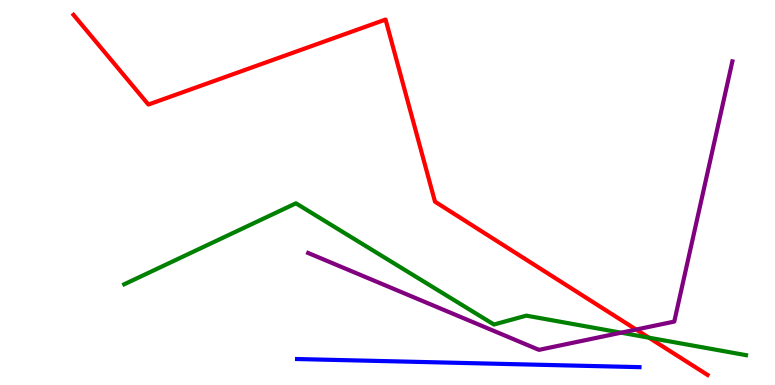[{'lines': ['blue', 'red'], 'intersections': []}, {'lines': ['green', 'red'], 'intersections': [{'x': 8.37, 'y': 1.23}]}, {'lines': ['purple', 'red'], 'intersections': [{'x': 8.21, 'y': 1.44}]}, {'lines': ['blue', 'green'], 'intersections': []}, {'lines': ['blue', 'purple'], 'intersections': []}, {'lines': ['green', 'purple'], 'intersections': [{'x': 8.01, 'y': 1.36}]}]